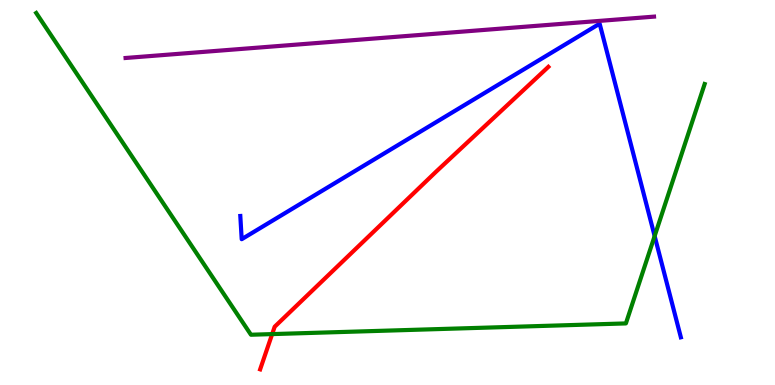[{'lines': ['blue', 'red'], 'intersections': []}, {'lines': ['green', 'red'], 'intersections': [{'x': 3.51, 'y': 1.32}]}, {'lines': ['purple', 'red'], 'intersections': []}, {'lines': ['blue', 'green'], 'intersections': [{'x': 8.45, 'y': 3.87}]}, {'lines': ['blue', 'purple'], 'intersections': []}, {'lines': ['green', 'purple'], 'intersections': []}]